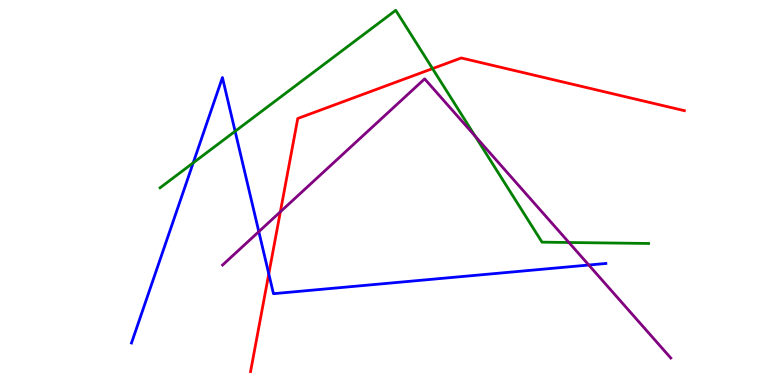[{'lines': ['blue', 'red'], 'intersections': [{'x': 3.47, 'y': 2.89}]}, {'lines': ['green', 'red'], 'intersections': [{'x': 5.58, 'y': 8.22}]}, {'lines': ['purple', 'red'], 'intersections': [{'x': 3.62, 'y': 4.5}]}, {'lines': ['blue', 'green'], 'intersections': [{'x': 2.49, 'y': 5.77}, {'x': 3.03, 'y': 6.59}]}, {'lines': ['blue', 'purple'], 'intersections': [{'x': 3.34, 'y': 3.98}, {'x': 7.6, 'y': 3.12}]}, {'lines': ['green', 'purple'], 'intersections': [{'x': 6.13, 'y': 6.47}, {'x': 7.34, 'y': 3.7}]}]